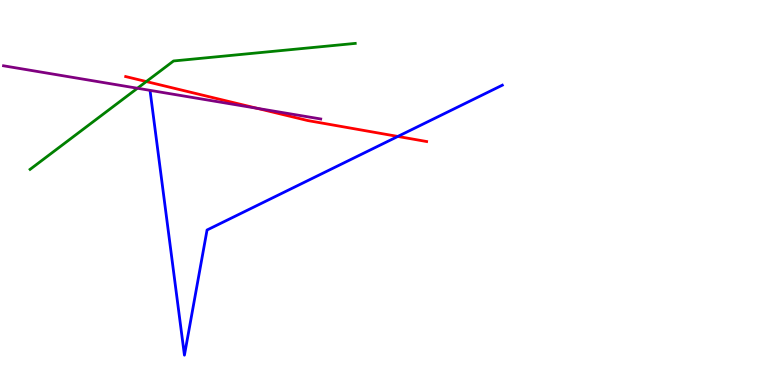[{'lines': ['blue', 'red'], 'intersections': [{'x': 5.13, 'y': 6.46}]}, {'lines': ['green', 'red'], 'intersections': [{'x': 1.89, 'y': 7.88}]}, {'lines': ['purple', 'red'], 'intersections': [{'x': 3.32, 'y': 7.19}]}, {'lines': ['blue', 'green'], 'intersections': []}, {'lines': ['blue', 'purple'], 'intersections': []}, {'lines': ['green', 'purple'], 'intersections': [{'x': 1.77, 'y': 7.71}]}]